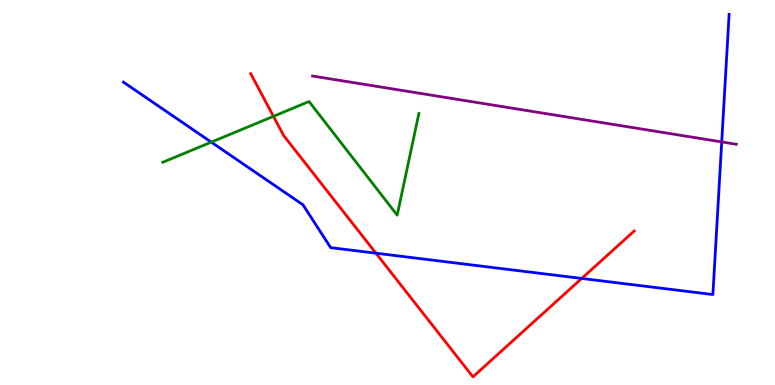[{'lines': ['blue', 'red'], 'intersections': [{'x': 4.85, 'y': 3.42}, {'x': 7.51, 'y': 2.77}]}, {'lines': ['green', 'red'], 'intersections': [{'x': 3.53, 'y': 6.98}]}, {'lines': ['purple', 'red'], 'intersections': []}, {'lines': ['blue', 'green'], 'intersections': [{'x': 2.73, 'y': 6.31}]}, {'lines': ['blue', 'purple'], 'intersections': [{'x': 9.31, 'y': 6.31}]}, {'lines': ['green', 'purple'], 'intersections': []}]